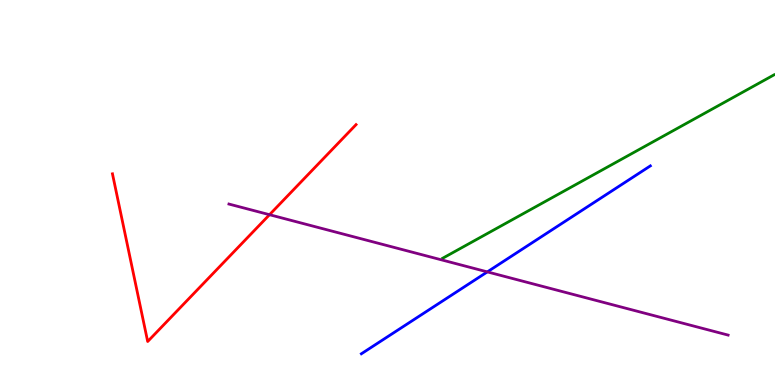[{'lines': ['blue', 'red'], 'intersections': []}, {'lines': ['green', 'red'], 'intersections': []}, {'lines': ['purple', 'red'], 'intersections': [{'x': 3.48, 'y': 4.42}]}, {'lines': ['blue', 'green'], 'intersections': []}, {'lines': ['blue', 'purple'], 'intersections': [{'x': 6.29, 'y': 2.94}]}, {'lines': ['green', 'purple'], 'intersections': []}]